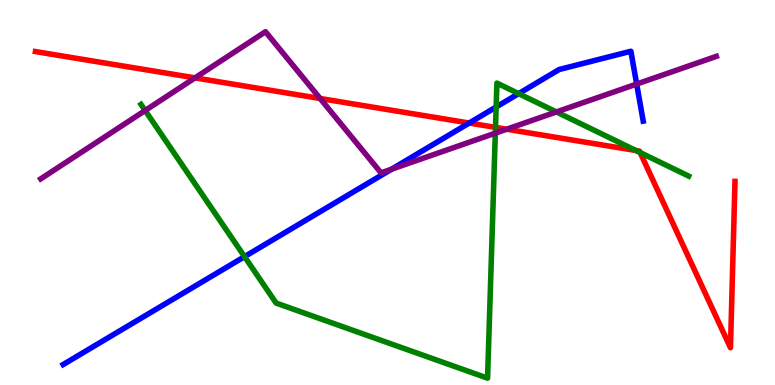[{'lines': ['blue', 'red'], 'intersections': [{'x': 6.05, 'y': 6.8}]}, {'lines': ['green', 'red'], 'intersections': [{'x': 6.39, 'y': 6.69}, {'x': 8.21, 'y': 6.09}, {'x': 8.26, 'y': 6.04}]}, {'lines': ['purple', 'red'], 'intersections': [{'x': 2.52, 'y': 7.98}, {'x': 4.13, 'y': 7.44}, {'x': 6.54, 'y': 6.64}]}, {'lines': ['blue', 'green'], 'intersections': [{'x': 3.16, 'y': 3.33}, {'x': 6.4, 'y': 7.22}, {'x': 6.69, 'y': 7.57}]}, {'lines': ['blue', 'purple'], 'intersections': [{'x': 5.05, 'y': 5.6}, {'x': 8.22, 'y': 7.82}]}, {'lines': ['green', 'purple'], 'intersections': [{'x': 1.87, 'y': 7.13}, {'x': 6.39, 'y': 6.54}, {'x': 7.18, 'y': 7.09}]}]